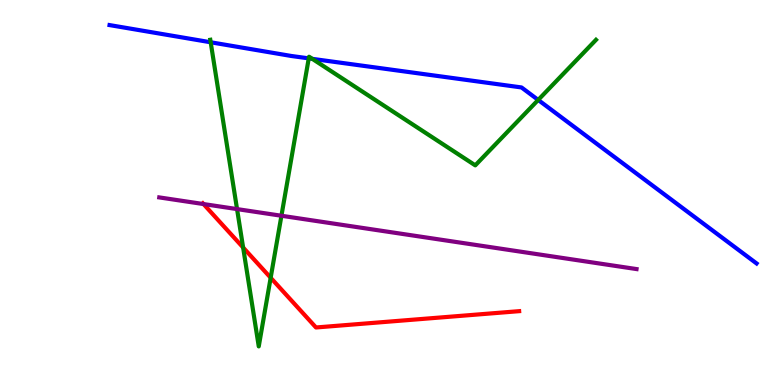[{'lines': ['blue', 'red'], 'intersections': []}, {'lines': ['green', 'red'], 'intersections': [{'x': 3.14, 'y': 3.57}, {'x': 3.49, 'y': 2.79}]}, {'lines': ['purple', 'red'], 'intersections': [{'x': 2.63, 'y': 4.7}]}, {'lines': ['blue', 'green'], 'intersections': [{'x': 2.72, 'y': 8.9}, {'x': 3.98, 'y': 8.48}, {'x': 4.03, 'y': 8.47}, {'x': 6.94, 'y': 7.4}]}, {'lines': ['blue', 'purple'], 'intersections': []}, {'lines': ['green', 'purple'], 'intersections': [{'x': 3.06, 'y': 4.57}, {'x': 3.63, 'y': 4.4}]}]